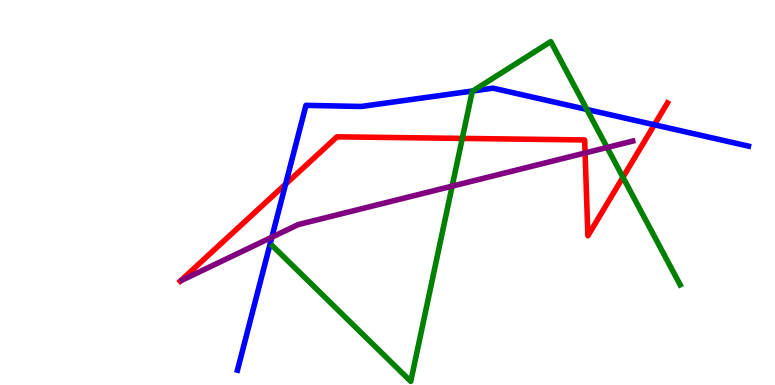[{'lines': ['blue', 'red'], 'intersections': [{'x': 3.69, 'y': 5.22}, {'x': 8.44, 'y': 6.76}]}, {'lines': ['green', 'red'], 'intersections': [{'x': 5.96, 'y': 6.41}, {'x': 8.04, 'y': 5.4}]}, {'lines': ['purple', 'red'], 'intersections': [{'x': 7.55, 'y': 6.03}]}, {'lines': ['blue', 'green'], 'intersections': [{'x': 6.1, 'y': 7.64}, {'x': 7.57, 'y': 7.16}]}, {'lines': ['blue', 'purple'], 'intersections': [{'x': 3.51, 'y': 3.84}]}, {'lines': ['green', 'purple'], 'intersections': [{'x': 5.83, 'y': 5.16}, {'x': 7.83, 'y': 6.17}]}]